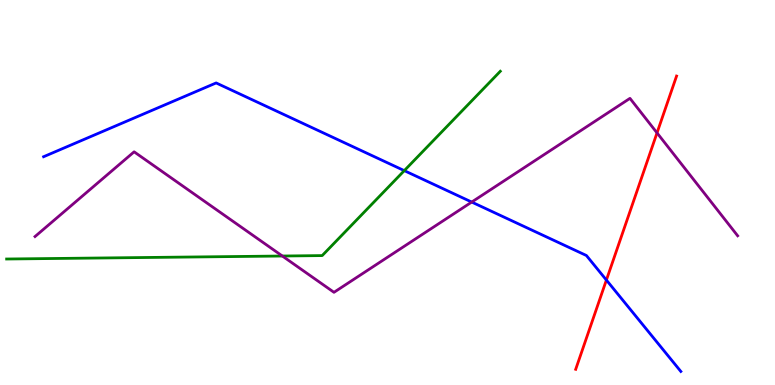[{'lines': ['blue', 'red'], 'intersections': [{'x': 7.82, 'y': 2.73}]}, {'lines': ['green', 'red'], 'intersections': []}, {'lines': ['purple', 'red'], 'intersections': [{'x': 8.48, 'y': 6.55}]}, {'lines': ['blue', 'green'], 'intersections': [{'x': 5.22, 'y': 5.57}]}, {'lines': ['blue', 'purple'], 'intersections': [{'x': 6.09, 'y': 4.75}]}, {'lines': ['green', 'purple'], 'intersections': [{'x': 3.64, 'y': 3.35}]}]